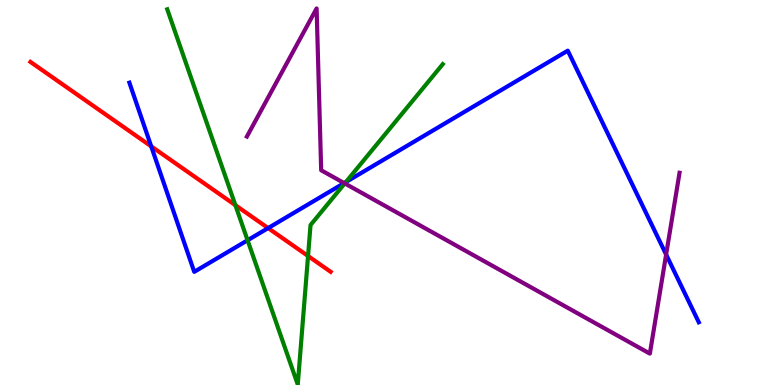[{'lines': ['blue', 'red'], 'intersections': [{'x': 1.95, 'y': 6.2}, {'x': 3.46, 'y': 4.08}]}, {'lines': ['green', 'red'], 'intersections': [{'x': 3.04, 'y': 4.67}, {'x': 3.97, 'y': 3.35}]}, {'lines': ['purple', 'red'], 'intersections': []}, {'lines': ['blue', 'green'], 'intersections': [{'x': 3.19, 'y': 3.76}, {'x': 4.46, 'y': 5.27}]}, {'lines': ['blue', 'purple'], 'intersections': [{'x': 4.44, 'y': 5.24}, {'x': 8.6, 'y': 3.39}]}, {'lines': ['green', 'purple'], 'intersections': [{'x': 4.45, 'y': 5.24}]}]